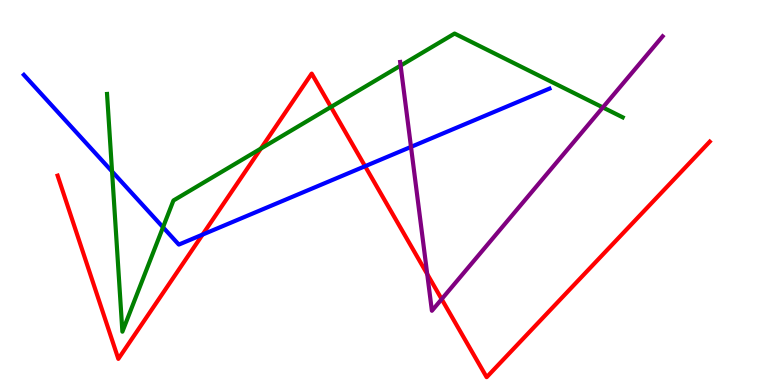[{'lines': ['blue', 'red'], 'intersections': [{'x': 2.61, 'y': 3.91}, {'x': 4.71, 'y': 5.68}]}, {'lines': ['green', 'red'], 'intersections': [{'x': 3.37, 'y': 6.14}, {'x': 4.27, 'y': 7.22}]}, {'lines': ['purple', 'red'], 'intersections': [{'x': 5.51, 'y': 2.88}, {'x': 5.7, 'y': 2.23}]}, {'lines': ['blue', 'green'], 'intersections': [{'x': 1.45, 'y': 5.55}, {'x': 2.1, 'y': 4.1}]}, {'lines': ['blue', 'purple'], 'intersections': [{'x': 5.3, 'y': 6.18}]}, {'lines': ['green', 'purple'], 'intersections': [{'x': 5.17, 'y': 8.3}, {'x': 7.78, 'y': 7.21}]}]